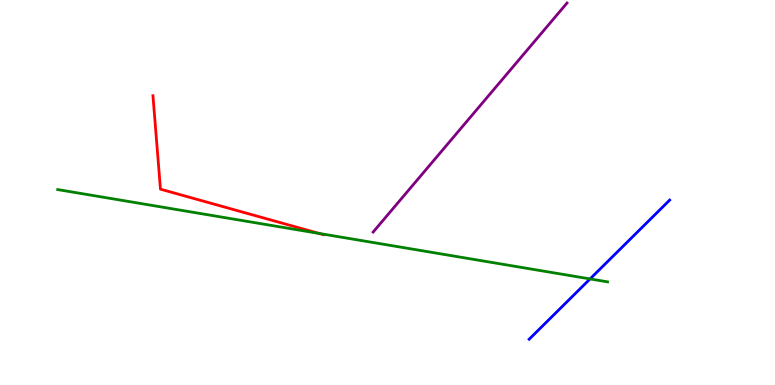[{'lines': ['blue', 'red'], 'intersections': []}, {'lines': ['green', 'red'], 'intersections': [{'x': 4.12, 'y': 3.94}]}, {'lines': ['purple', 'red'], 'intersections': []}, {'lines': ['blue', 'green'], 'intersections': [{'x': 7.61, 'y': 2.76}]}, {'lines': ['blue', 'purple'], 'intersections': []}, {'lines': ['green', 'purple'], 'intersections': []}]